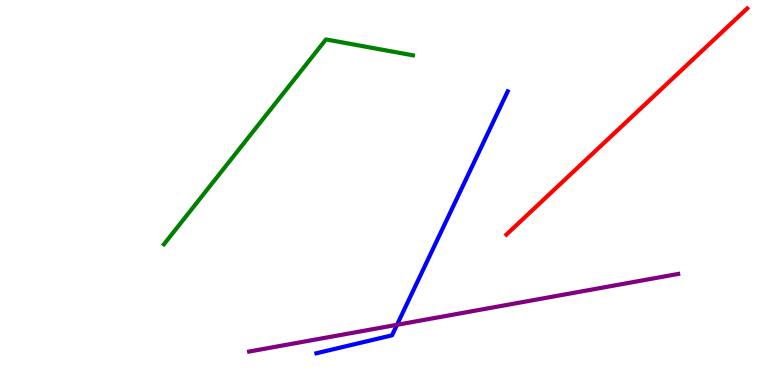[{'lines': ['blue', 'red'], 'intersections': []}, {'lines': ['green', 'red'], 'intersections': []}, {'lines': ['purple', 'red'], 'intersections': []}, {'lines': ['blue', 'green'], 'intersections': []}, {'lines': ['blue', 'purple'], 'intersections': [{'x': 5.12, 'y': 1.56}]}, {'lines': ['green', 'purple'], 'intersections': []}]